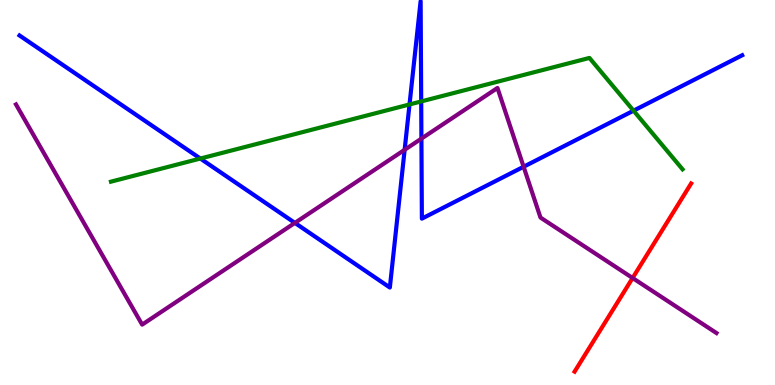[{'lines': ['blue', 'red'], 'intersections': []}, {'lines': ['green', 'red'], 'intersections': []}, {'lines': ['purple', 'red'], 'intersections': [{'x': 8.16, 'y': 2.78}]}, {'lines': ['blue', 'green'], 'intersections': [{'x': 2.59, 'y': 5.88}, {'x': 5.28, 'y': 7.29}, {'x': 5.43, 'y': 7.37}, {'x': 8.17, 'y': 7.13}]}, {'lines': ['blue', 'purple'], 'intersections': [{'x': 3.81, 'y': 4.21}, {'x': 5.22, 'y': 6.11}, {'x': 5.44, 'y': 6.4}, {'x': 6.76, 'y': 5.67}]}, {'lines': ['green', 'purple'], 'intersections': []}]